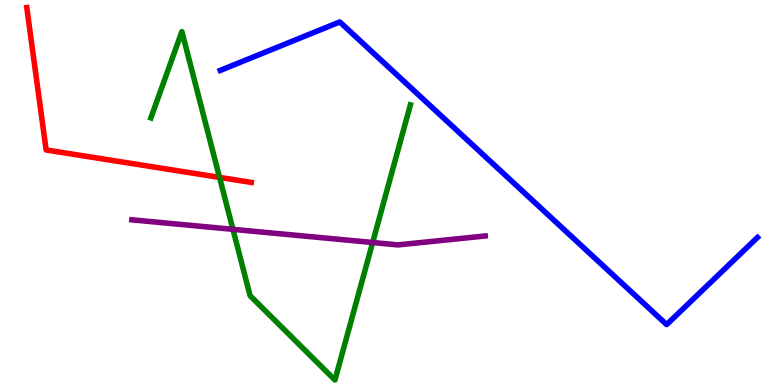[{'lines': ['blue', 'red'], 'intersections': []}, {'lines': ['green', 'red'], 'intersections': [{'x': 2.83, 'y': 5.39}]}, {'lines': ['purple', 'red'], 'intersections': []}, {'lines': ['blue', 'green'], 'intersections': []}, {'lines': ['blue', 'purple'], 'intersections': []}, {'lines': ['green', 'purple'], 'intersections': [{'x': 3.01, 'y': 4.04}, {'x': 4.81, 'y': 3.7}]}]